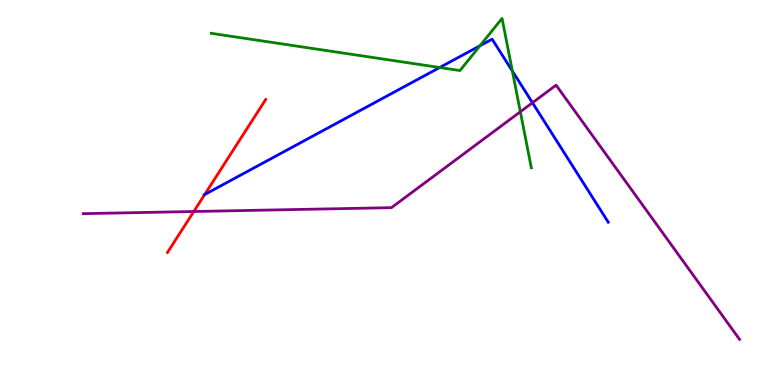[{'lines': ['blue', 'red'], 'intersections': [{'x': 2.64, 'y': 4.95}]}, {'lines': ['green', 'red'], 'intersections': []}, {'lines': ['purple', 'red'], 'intersections': [{'x': 2.5, 'y': 4.51}]}, {'lines': ['blue', 'green'], 'intersections': [{'x': 5.67, 'y': 8.25}, {'x': 6.19, 'y': 8.81}, {'x': 6.61, 'y': 8.15}]}, {'lines': ['blue', 'purple'], 'intersections': [{'x': 6.87, 'y': 7.33}]}, {'lines': ['green', 'purple'], 'intersections': [{'x': 6.71, 'y': 7.1}]}]